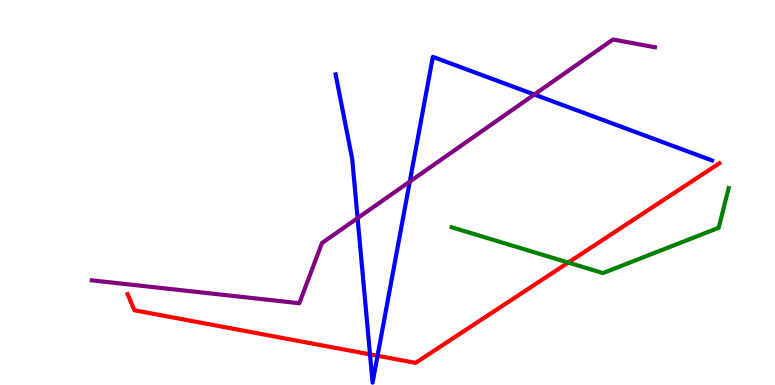[{'lines': ['blue', 'red'], 'intersections': [{'x': 4.77, 'y': 0.796}, {'x': 4.87, 'y': 0.759}]}, {'lines': ['green', 'red'], 'intersections': [{'x': 7.33, 'y': 3.18}]}, {'lines': ['purple', 'red'], 'intersections': []}, {'lines': ['blue', 'green'], 'intersections': []}, {'lines': ['blue', 'purple'], 'intersections': [{'x': 4.61, 'y': 4.33}, {'x': 5.29, 'y': 5.28}, {'x': 6.89, 'y': 7.55}]}, {'lines': ['green', 'purple'], 'intersections': []}]